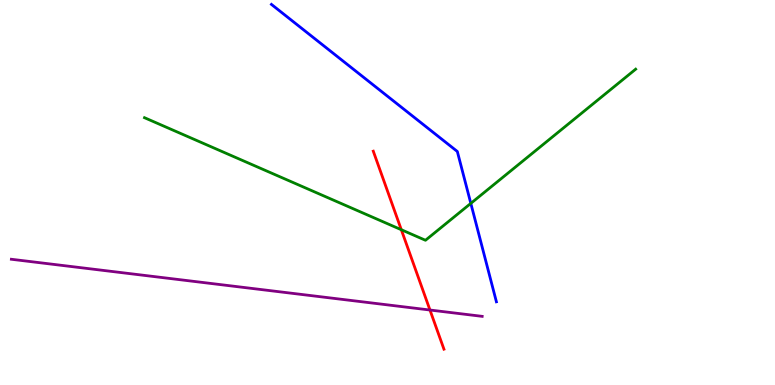[{'lines': ['blue', 'red'], 'intersections': []}, {'lines': ['green', 'red'], 'intersections': [{'x': 5.18, 'y': 4.03}]}, {'lines': ['purple', 'red'], 'intersections': [{'x': 5.55, 'y': 1.95}]}, {'lines': ['blue', 'green'], 'intersections': [{'x': 6.08, 'y': 4.72}]}, {'lines': ['blue', 'purple'], 'intersections': []}, {'lines': ['green', 'purple'], 'intersections': []}]